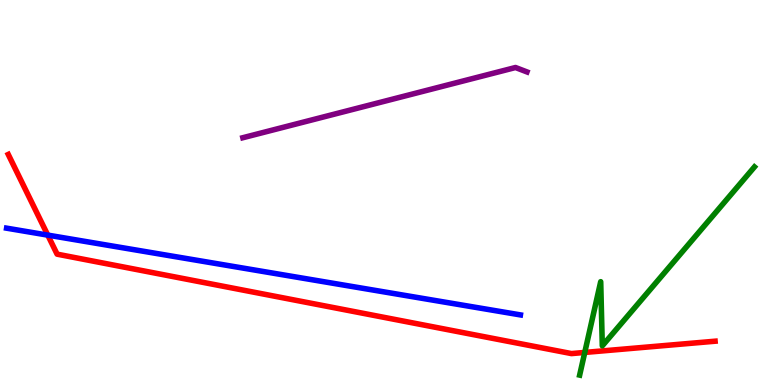[{'lines': ['blue', 'red'], 'intersections': [{'x': 0.616, 'y': 3.89}]}, {'lines': ['green', 'red'], 'intersections': [{'x': 7.55, 'y': 0.846}]}, {'lines': ['purple', 'red'], 'intersections': []}, {'lines': ['blue', 'green'], 'intersections': []}, {'lines': ['blue', 'purple'], 'intersections': []}, {'lines': ['green', 'purple'], 'intersections': []}]